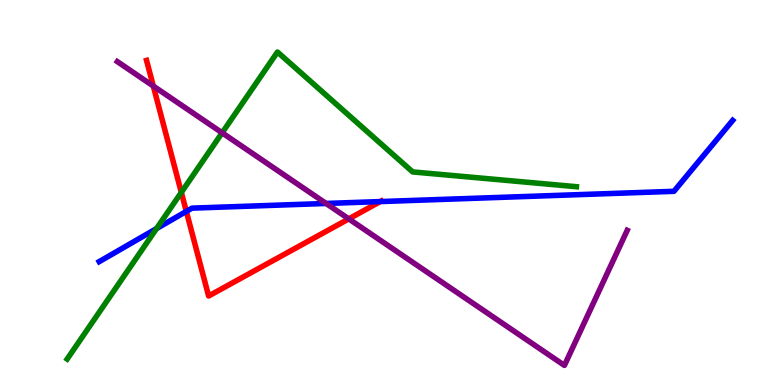[{'lines': ['blue', 'red'], 'intersections': [{'x': 2.4, 'y': 4.51}, {'x': 4.91, 'y': 4.76}]}, {'lines': ['green', 'red'], 'intersections': [{'x': 2.34, 'y': 5.0}]}, {'lines': ['purple', 'red'], 'intersections': [{'x': 1.98, 'y': 7.77}, {'x': 4.5, 'y': 4.31}]}, {'lines': ['blue', 'green'], 'intersections': [{'x': 2.02, 'y': 4.06}]}, {'lines': ['blue', 'purple'], 'intersections': [{'x': 4.21, 'y': 4.72}]}, {'lines': ['green', 'purple'], 'intersections': [{'x': 2.87, 'y': 6.55}]}]